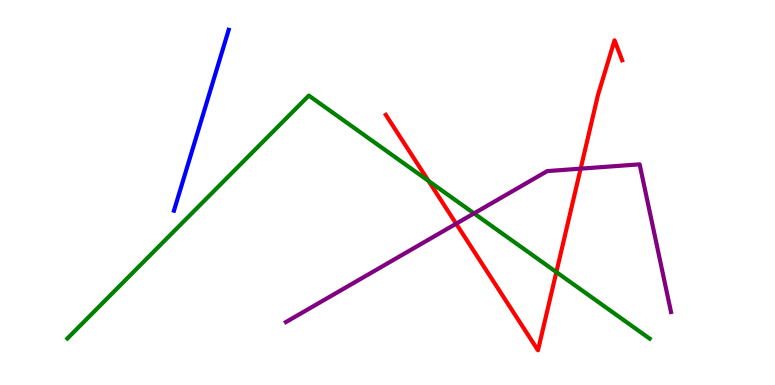[{'lines': ['blue', 'red'], 'intersections': []}, {'lines': ['green', 'red'], 'intersections': [{'x': 5.53, 'y': 5.3}, {'x': 7.18, 'y': 2.93}]}, {'lines': ['purple', 'red'], 'intersections': [{'x': 5.89, 'y': 4.19}, {'x': 7.49, 'y': 5.62}]}, {'lines': ['blue', 'green'], 'intersections': []}, {'lines': ['blue', 'purple'], 'intersections': []}, {'lines': ['green', 'purple'], 'intersections': [{'x': 6.12, 'y': 4.46}]}]